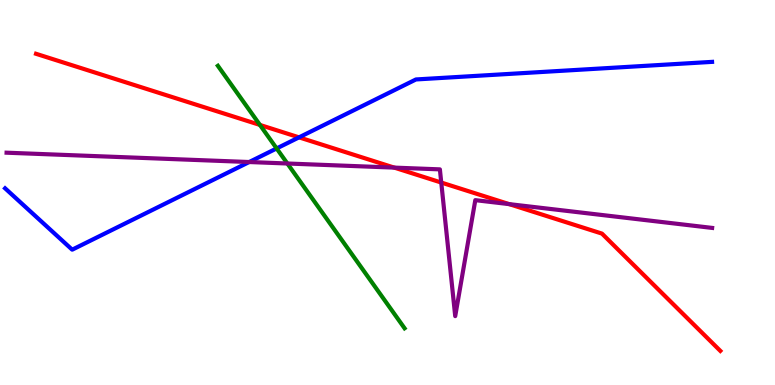[{'lines': ['blue', 'red'], 'intersections': [{'x': 3.86, 'y': 6.43}]}, {'lines': ['green', 'red'], 'intersections': [{'x': 3.35, 'y': 6.76}]}, {'lines': ['purple', 'red'], 'intersections': [{'x': 5.09, 'y': 5.65}, {'x': 5.69, 'y': 5.26}, {'x': 6.57, 'y': 4.7}]}, {'lines': ['blue', 'green'], 'intersections': [{'x': 3.57, 'y': 6.14}]}, {'lines': ['blue', 'purple'], 'intersections': [{'x': 3.22, 'y': 5.79}]}, {'lines': ['green', 'purple'], 'intersections': [{'x': 3.71, 'y': 5.75}]}]